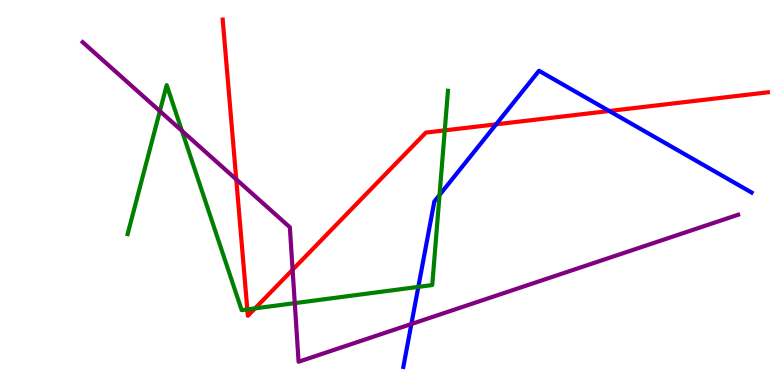[{'lines': ['blue', 'red'], 'intersections': [{'x': 6.4, 'y': 6.77}, {'x': 7.86, 'y': 7.12}]}, {'lines': ['green', 'red'], 'intersections': [{'x': 3.19, 'y': 1.96}, {'x': 3.29, 'y': 1.99}, {'x': 5.74, 'y': 6.61}]}, {'lines': ['purple', 'red'], 'intersections': [{'x': 3.05, 'y': 5.34}, {'x': 3.78, 'y': 2.99}]}, {'lines': ['blue', 'green'], 'intersections': [{'x': 5.4, 'y': 2.55}, {'x': 5.67, 'y': 4.94}]}, {'lines': ['blue', 'purple'], 'intersections': [{'x': 5.31, 'y': 1.58}]}, {'lines': ['green', 'purple'], 'intersections': [{'x': 2.06, 'y': 7.11}, {'x': 2.35, 'y': 6.6}, {'x': 3.8, 'y': 2.13}]}]